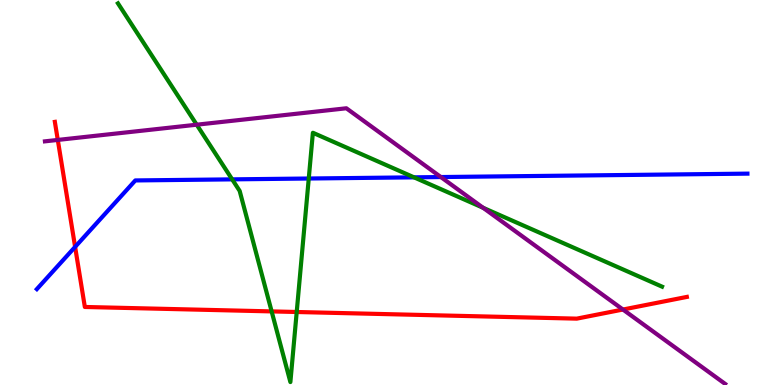[{'lines': ['blue', 'red'], 'intersections': [{'x': 0.969, 'y': 3.59}]}, {'lines': ['green', 'red'], 'intersections': [{'x': 3.5, 'y': 1.91}, {'x': 3.83, 'y': 1.9}]}, {'lines': ['purple', 'red'], 'intersections': [{'x': 0.746, 'y': 6.37}, {'x': 8.04, 'y': 1.96}]}, {'lines': ['blue', 'green'], 'intersections': [{'x': 3.0, 'y': 5.34}, {'x': 3.98, 'y': 5.36}, {'x': 5.34, 'y': 5.39}]}, {'lines': ['blue', 'purple'], 'intersections': [{'x': 5.69, 'y': 5.4}]}, {'lines': ['green', 'purple'], 'intersections': [{'x': 2.54, 'y': 6.76}, {'x': 6.23, 'y': 4.6}]}]